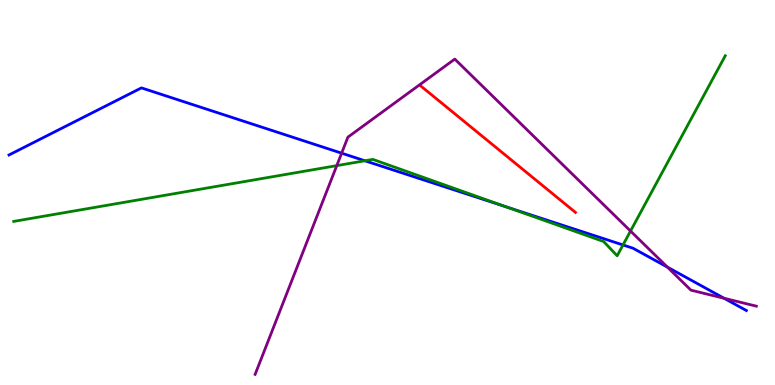[{'lines': ['blue', 'red'], 'intersections': []}, {'lines': ['green', 'red'], 'intersections': []}, {'lines': ['purple', 'red'], 'intersections': []}, {'lines': ['blue', 'green'], 'intersections': [{'x': 4.71, 'y': 5.82}, {'x': 6.53, 'y': 4.63}, {'x': 8.04, 'y': 3.64}]}, {'lines': ['blue', 'purple'], 'intersections': [{'x': 4.41, 'y': 6.02}, {'x': 8.61, 'y': 3.06}, {'x': 9.34, 'y': 2.25}]}, {'lines': ['green', 'purple'], 'intersections': [{'x': 4.35, 'y': 5.7}, {'x': 8.14, 'y': 4.0}]}]